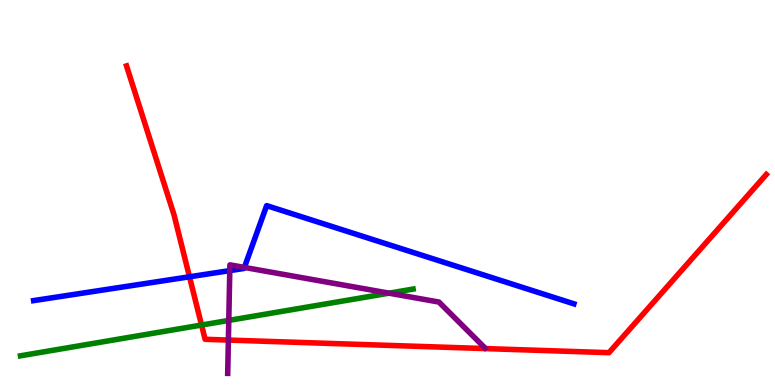[{'lines': ['blue', 'red'], 'intersections': [{'x': 2.45, 'y': 2.81}]}, {'lines': ['green', 'red'], 'intersections': [{'x': 2.6, 'y': 1.56}]}, {'lines': ['purple', 'red'], 'intersections': [{'x': 2.95, 'y': 1.17}]}, {'lines': ['blue', 'green'], 'intersections': []}, {'lines': ['blue', 'purple'], 'intersections': [{'x': 2.96, 'y': 2.97}, {'x': 3.15, 'y': 3.05}]}, {'lines': ['green', 'purple'], 'intersections': [{'x': 2.95, 'y': 1.68}, {'x': 5.02, 'y': 2.39}]}]